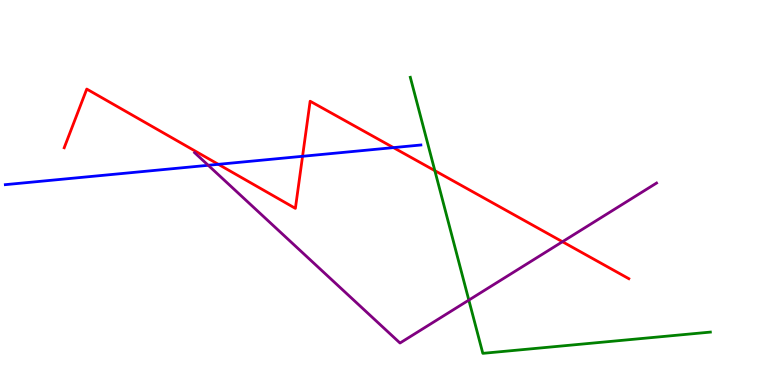[{'lines': ['blue', 'red'], 'intersections': [{'x': 2.82, 'y': 5.73}, {'x': 3.9, 'y': 5.94}, {'x': 5.08, 'y': 6.17}]}, {'lines': ['green', 'red'], 'intersections': [{'x': 5.61, 'y': 5.57}]}, {'lines': ['purple', 'red'], 'intersections': [{'x': 7.26, 'y': 3.72}]}, {'lines': ['blue', 'green'], 'intersections': []}, {'lines': ['blue', 'purple'], 'intersections': [{'x': 2.69, 'y': 5.71}]}, {'lines': ['green', 'purple'], 'intersections': [{'x': 6.05, 'y': 2.21}]}]